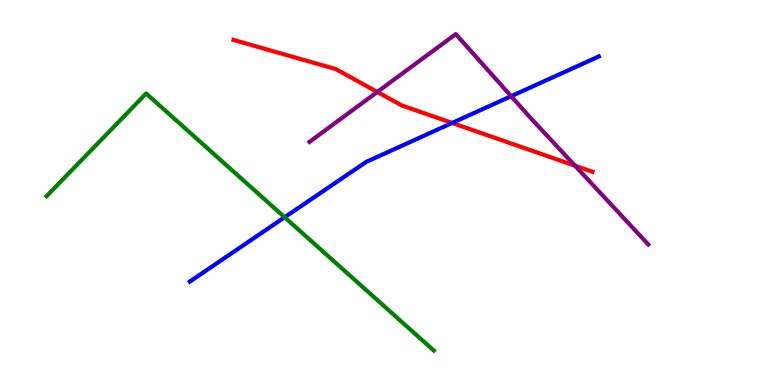[{'lines': ['blue', 'red'], 'intersections': [{'x': 5.83, 'y': 6.81}]}, {'lines': ['green', 'red'], 'intersections': []}, {'lines': ['purple', 'red'], 'intersections': [{'x': 4.87, 'y': 7.61}, {'x': 7.42, 'y': 5.7}]}, {'lines': ['blue', 'green'], 'intersections': [{'x': 3.67, 'y': 4.36}]}, {'lines': ['blue', 'purple'], 'intersections': [{'x': 6.6, 'y': 7.5}]}, {'lines': ['green', 'purple'], 'intersections': []}]